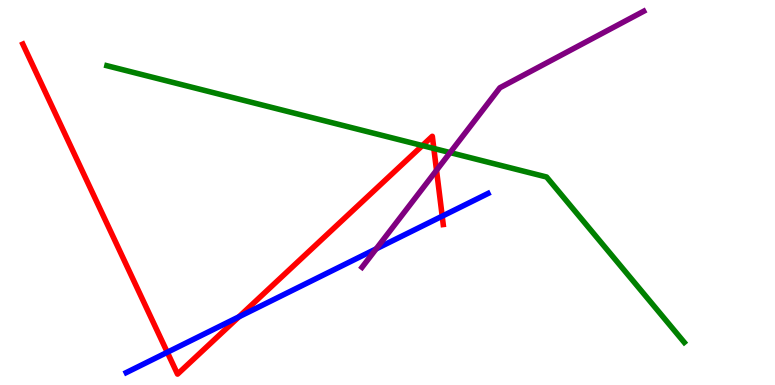[{'lines': ['blue', 'red'], 'intersections': [{'x': 2.16, 'y': 0.85}, {'x': 3.08, 'y': 1.77}, {'x': 5.71, 'y': 4.39}]}, {'lines': ['green', 'red'], 'intersections': [{'x': 5.45, 'y': 6.22}, {'x': 5.6, 'y': 6.14}]}, {'lines': ['purple', 'red'], 'intersections': [{'x': 5.63, 'y': 5.58}]}, {'lines': ['blue', 'green'], 'intersections': []}, {'lines': ['blue', 'purple'], 'intersections': [{'x': 4.85, 'y': 3.54}]}, {'lines': ['green', 'purple'], 'intersections': [{'x': 5.81, 'y': 6.04}]}]